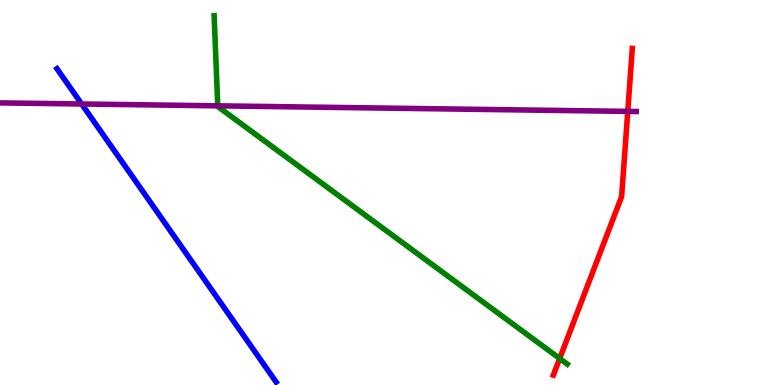[{'lines': ['blue', 'red'], 'intersections': []}, {'lines': ['green', 'red'], 'intersections': [{'x': 7.22, 'y': 0.688}]}, {'lines': ['purple', 'red'], 'intersections': [{'x': 8.1, 'y': 7.11}]}, {'lines': ['blue', 'green'], 'intersections': []}, {'lines': ['blue', 'purple'], 'intersections': [{'x': 1.05, 'y': 7.3}]}, {'lines': ['green', 'purple'], 'intersections': [{'x': 2.81, 'y': 7.25}]}]